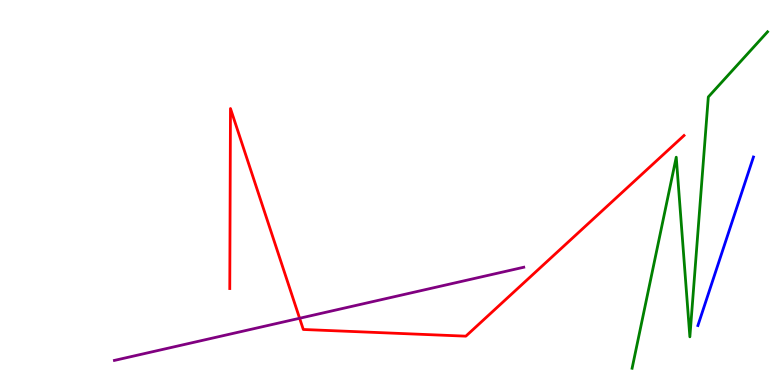[{'lines': ['blue', 'red'], 'intersections': []}, {'lines': ['green', 'red'], 'intersections': []}, {'lines': ['purple', 'red'], 'intersections': [{'x': 3.87, 'y': 1.73}]}, {'lines': ['blue', 'green'], 'intersections': []}, {'lines': ['blue', 'purple'], 'intersections': []}, {'lines': ['green', 'purple'], 'intersections': []}]